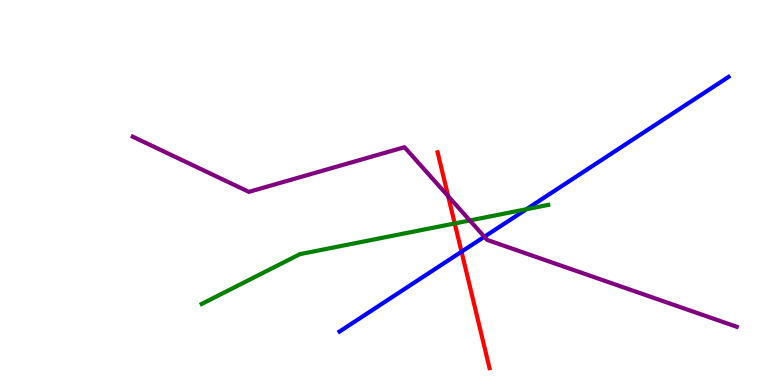[{'lines': ['blue', 'red'], 'intersections': [{'x': 5.96, 'y': 3.46}]}, {'lines': ['green', 'red'], 'intersections': [{'x': 5.87, 'y': 4.2}]}, {'lines': ['purple', 'red'], 'intersections': [{'x': 5.78, 'y': 4.9}]}, {'lines': ['blue', 'green'], 'intersections': [{'x': 6.79, 'y': 4.57}]}, {'lines': ['blue', 'purple'], 'intersections': [{'x': 6.25, 'y': 3.85}]}, {'lines': ['green', 'purple'], 'intersections': [{'x': 6.06, 'y': 4.27}]}]